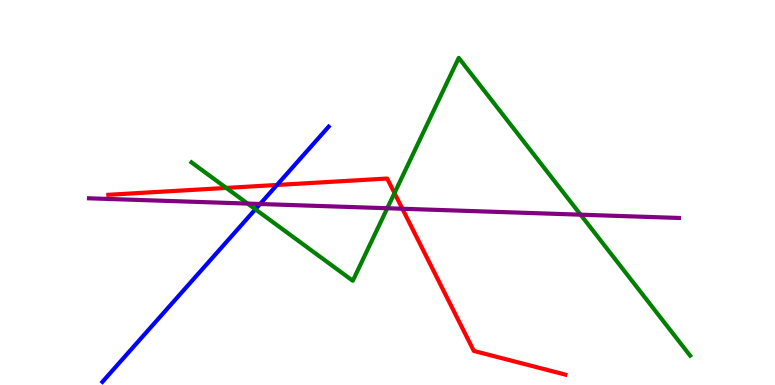[{'lines': ['blue', 'red'], 'intersections': [{'x': 3.57, 'y': 5.2}]}, {'lines': ['green', 'red'], 'intersections': [{'x': 2.92, 'y': 5.12}, {'x': 5.09, 'y': 4.99}]}, {'lines': ['purple', 'red'], 'intersections': [{'x': 5.19, 'y': 4.58}]}, {'lines': ['blue', 'green'], 'intersections': [{'x': 3.3, 'y': 4.56}]}, {'lines': ['blue', 'purple'], 'intersections': [{'x': 3.36, 'y': 4.7}]}, {'lines': ['green', 'purple'], 'intersections': [{'x': 3.2, 'y': 4.71}, {'x': 5.0, 'y': 4.59}, {'x': 7.49, 'y': 4.42}]}]